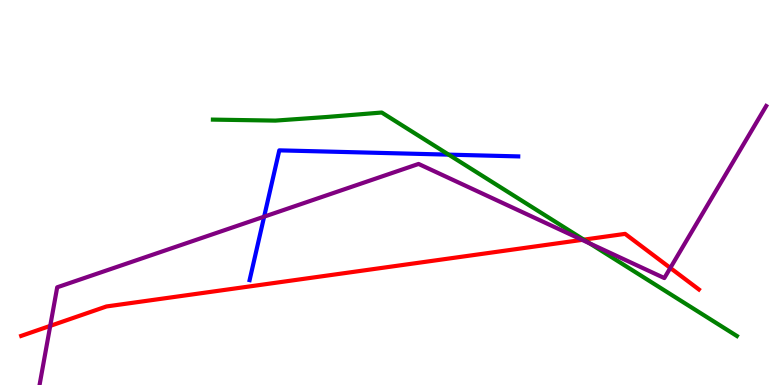[{'lines': ['blue', 'red'], 'intersections': []}, {'lines': ['green', 'red'], 'intersections': [{'x': 7.53, 'y': 3.78}]}, {'lines': ['purple', 'red'], 'intersections': [{'x': 0.648, 'y': 1.54}, {'x': 7.51, 'y': 3.77}, {'x': 8.65, 'y': 3.04}]}, {'lines': ['blue', 'green'], 'intersections': [{'x': 5.79, 'y': 5.98}]}, {'lines': ['blue', 'purple'], 'intersections': [{'x': 3.41, 'y': 4.37}]}, {'lines': ['green', 'purple'], 'intersections': [{'x': 7.61, 'y': 3.68}]}]